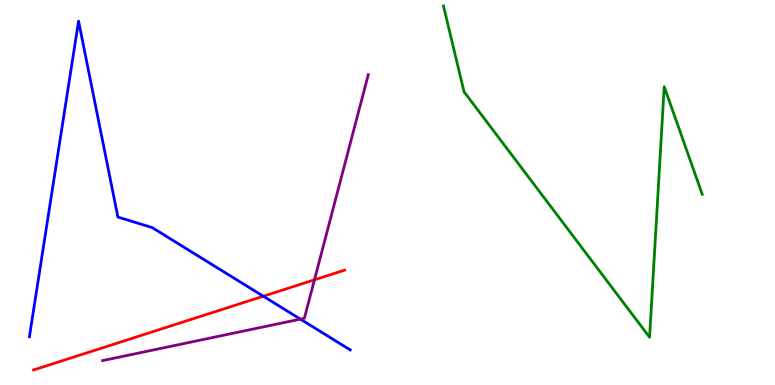[{'lines': ['blue', 'red'], 'intersections': [{'x': 3.4, 'y': 2.31}]}, {'lines': ['green', 'red'], 'intersections': []}, {'lines': ['purple', 'red'], 'intersections': [{'x': 4.06, 'y': 2.73}]}, {'lines': ['blue', 'green'], 'intersections': []}, {'lines': ['blue', 'purple'], 'intersections': [{'x': 3.88, 'y': 1.71}]}, {'lines': ['green', 'purple'], 'intersections': []}]